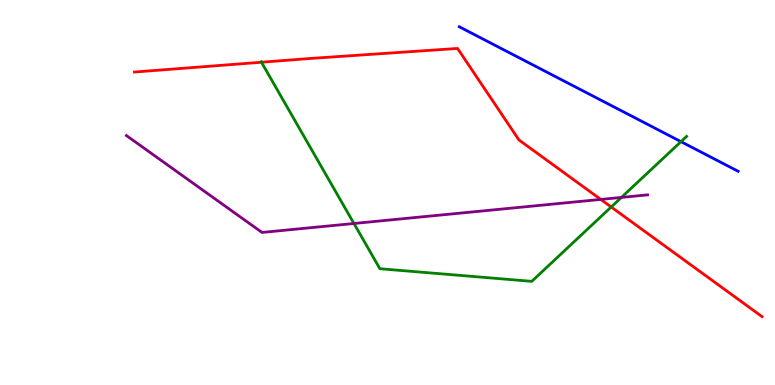[{'lines': ['blue', 'red'], 'intersections': []}, {'lines': ['green', 'red'], 'intersections': [{'x': 3.37, 'y': 8.38}, {'x': 7.89, 'y': 4.62}]}, {'lines': ['purple', 'red'], 'intersections': [{'x': 7.75, 'y': 4.82}]}, {'lines': ['blue', 'green'], 'intersections': [{'x': 8.79, 'y': 6.32}]}, {'lines': ['blue', 'purple'], 'intersections': []}, {'lines': ['green', 'purple'], 'intersections': [{'x': 4.57, 'y': 4.2}, {'x': 8.02, 'y': 4.87}]}]